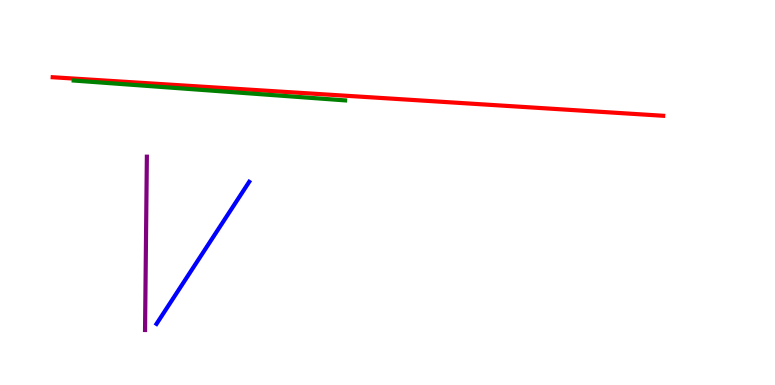[{'lines': ['blue', 'red'], 'intersections': []}, {'lines': ['green', 'red'], 'intersections': []}, {'lines': ['purple', 'red'], 'intersections': []}, {'lines': ['blue', 'green'], 'intersections': []}, {'lines': ['blue', 'purple'], 'intersections': []}, {'lines': ['green', 'purple'], 'intersections': []}]